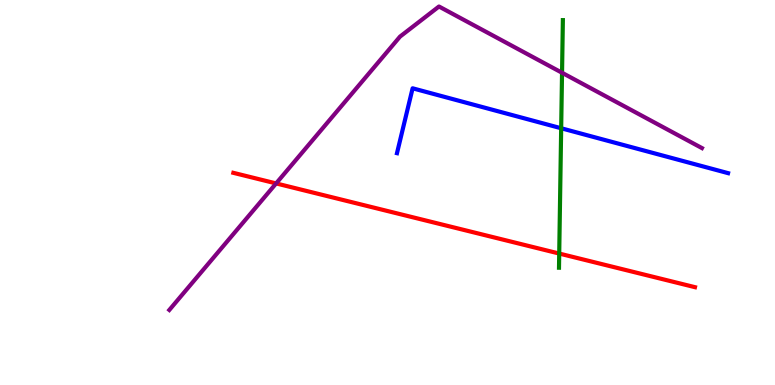[{'lines': ['blue', 'red'], 'intersections': []}, {'lines': ['green', 'red'], 'intersections': [{'x': 7.22, 'y': 3.41}]}, {'lines': ['purple', 'red'], 'intersections': [{'x': 3.56, 'y': 5.24}]}, {'lines': ['blue', 'green'], 'intersections': [{'x': 7.24, 'y': 6.67}]}, {'lines': ['blue', 'purple'], 'intersections': []}, {'lines': ['green', 'purple'], 'intersections': [{'x': 7.25, 'y': 8.11}]}]